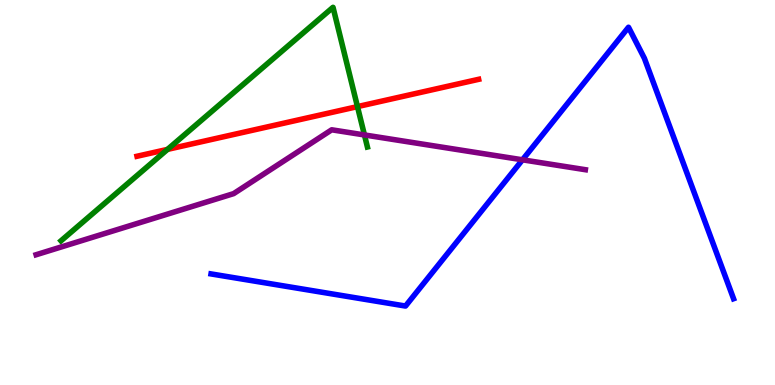[{'lines': ['blue', 'red'], 'intersections': []}, {'lines': ['green', 'red'], 'intersections': [{'x': 2.16, 'y': 6.12}, {'x': 4.61, 'y': 7.23}]}, {'lines': ['purple', 'red'], 'intersections': []}, {'lines': ['blue', 'green'], 'intersections': []}, {'lines': ['blue', 'purple'], 'intersections': [{'x': 6.74, 'y': 5.85}]}, {'lines': ['green', 'purple'], 'intersections': [{'x': 4.7, 'y': 6.49}]}]